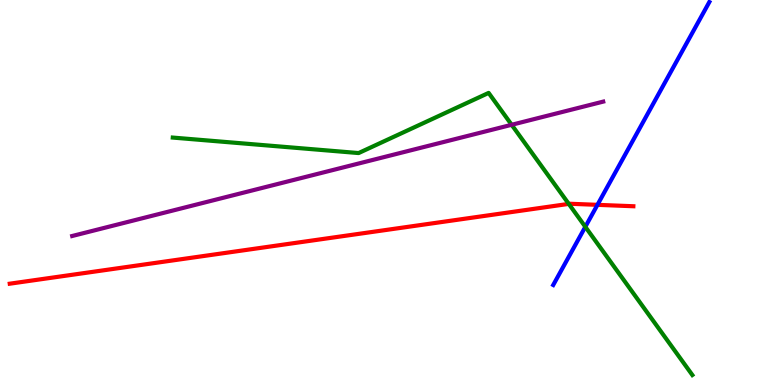[{'lines': ['blue', 'red'], 'intersections': [{'x': 7.71, 'y': 4.68}]}, {'lines': ['green', 'red'], 'intersections': [{'x': 7.34, 'y': 4.7}]}, {'lines': ['purple', 'red'], 'intersections': []}, {'lines': ['blue', 'green'], 'intersections': [{'x': 7.55, 'y': 4.11}]}, {'lines': ['blue', 'purple'], 'intersections': []}, {'lines': ['green', 'purple'], 'intersections': [{'x': 6.6, 'y': 6.76}]}]